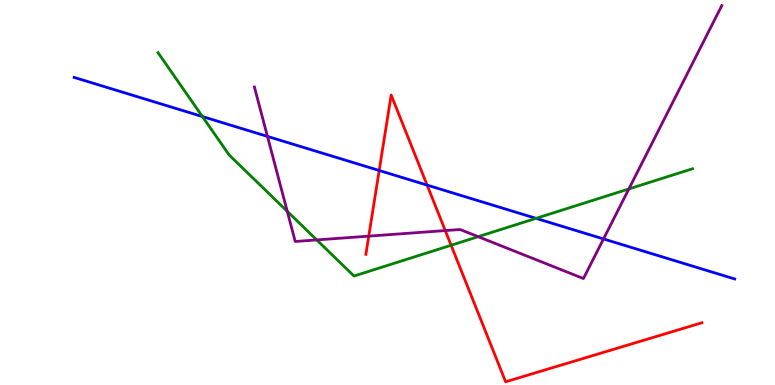[{'lines': ['blue', 'red'], 'intersections': [{'x': 4.89, 'y': 5.57}, {'x': 5.51, 'y': 5.19}]}, {'lines': ['green', 'red'], 'intersections': [{'x': 5.82, 'y': 3.63}]}, {'lines': ['purple', 'red'], 'intersections': [{'x': 4.76, 'y': 3.87}, {'x': 5.75, 'y': 4.01}]}, {'lines': ['blue', 'green'], 'intersections': [{'x': 2.61, 'y': 6.97}, {'x': 6.92, 'y': 4.33}]}, {'lines': ['blue', 'purple'], 'intersections': [{'x': 3.45, 'y': 6.46}, {'x': 7.79, 'y': 3.79}]}, {'lines': ['green', 'purple'], 'intersections': [{'x': 3.71, 'y': 4.51}, {'x': 4.09, 'y': 3.77}, {'x': 6.17, 'y': 3.85}, {'x': 8.11, 'y': 5.09}]}]